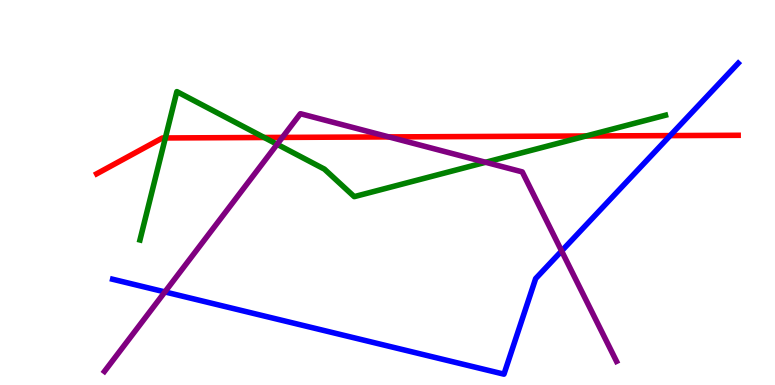[{'lines': ['blue', 'red'], 'intersections': [{'x': 8.65, 'y': 6.48}]}, {'lines': ['green', 'red'], 'intersections': [{'x': 2.13, 'y': 6.42}, {'x': 3.41, 'y': 6.43}, {'x': 7.56, 'y': 6.47}]}, {'lines': ['purple', 'red'], 'intersections': [{'x': 3.64, 'y': 6.43}, {'x': 5.02, 'y': 6.44}]}, {'lines': ['blue', 'green'], 'intersections': []}, {'lines': ['blue', 'purple'], 'intersections': [{'x': 2.13, 'y': 2.42}, {'x': 7.25, 'y': 3.48}]}, {'lines': ['green', 'purple'], 'intersections': [{'x': 3.58, 'y': 6.25}, {'x': 6.27, 'y': 5.78}]}]